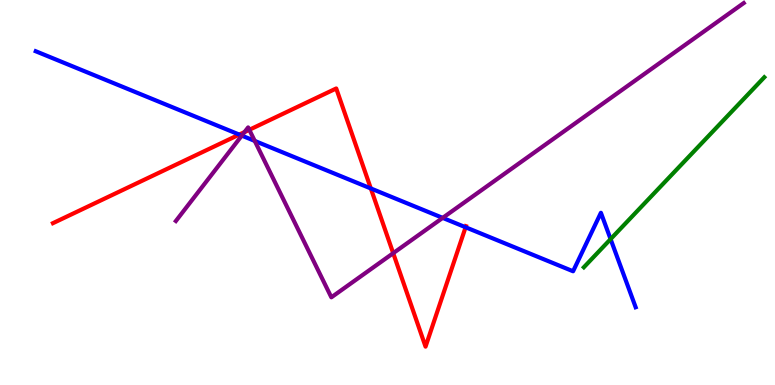[{'lines': ['blue', 'red'], 'intersections': [{'x': 3.09, 'y': 6.5}, {'x': 4.78, 'y': 5.11}, {'x': 6.01, 'y': 4.1}]}, {'lines': ['green', 'red'], 'intersections': []}, {'lines': ['purple', 'red'], 'intersections': [{'x': 3.16, 'y': 6.57}, {'x': 3.22, 'y': 6.63}, {'x': 5.07, 'y': 3.42}]}, {'lines': ['blue', 'green'], 'intersections': [{'x': 7.88, 'y': 3.79}]}, {'lines': ['blue', 'purple'], 'intersections': [{'x': 3.12, 'y': 6.48}, {'x': 3.29, 'y': 6.34}, {'x': 5.71, 'y': 4.34}]}, {'lines': ['green', 'purple'], 'intersections': []}]